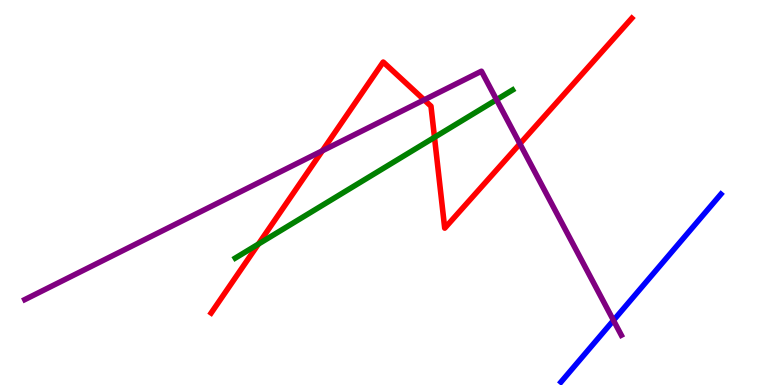[{'lines': ['blue', 'red'], 'intersections': []}, {'lines': ['green', 'red'], 'intersections': [{'x': 3.33, 'y': 3.66}, {'x': 5.61, 'y': 6.43}]}, {'lines': ['purple', 'red'], 'intersections': [{'x': 4.16, 'y': 6.08}, {'x': 5.47, 'y': 7.41}, {'x': 6.71, 'y': 6.26}]}, {'lines': ['blue', 'green'], 'intersections': []}, {'lines': ['blue', 'purple'], 'intersections': [{'x': 7.92, 'y': 1.68}]}, {'lines': ['green', 'purple'], 'intersections': [{'x': 6.41, 'y': 7.41}]}]